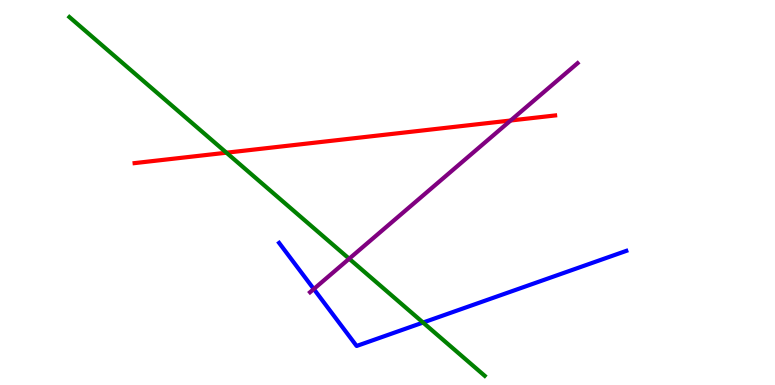[{'lines': ['blue', 'red'], 'intersections': []}, {'lines': ['green', 'red'], 'intersections': [{'x': 2.92, 'y': 6.03}]}, {'lines': ['purple', 'red'], 'intersections': [{'x': 6.59, 'y': 6.87}]}, {'lines': ['blue', 'green'], 'intersections': [{'x': 5.46, 'y': 1.62}]}, {'lines': ['blue', 'purple'], 'intersections': [{'x': 4.05, 'y': 2.49}]}, {'lines': ['green', 'purple'], 'intersections': [{'x': 4.51, 'y': 3.28}]}]